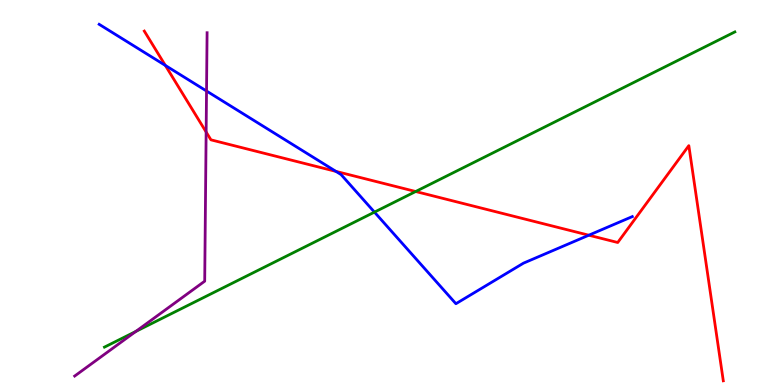[{'lines': ['blue', 'red'], 'intersections': [{'x': 2.13, 'y': 8.3}, {'x': 4.33, 'y': 5.55}, {'x': 7.6, 'y': 3.89}]}, {'lines': ['green', 'red'], 'intersections': [{'x': 5.36, 'y': 5.03}]}, {'lines': ['purple', 'red'], 'intersections': [{'x': 2.66, 'y': 6.57}]}, {'lines': ['blue', 'green'], 'intersections': [{'x': 4.83, 'y': 4.49}]}, {'lines': ['blue', 'purple'], 'intersections': [{'x': 2.66, 'y': 7.64}]}, {'lines': ['green', 'purple'], 'intersections': [{'x': 1.75, 'y': 1.39}]}]